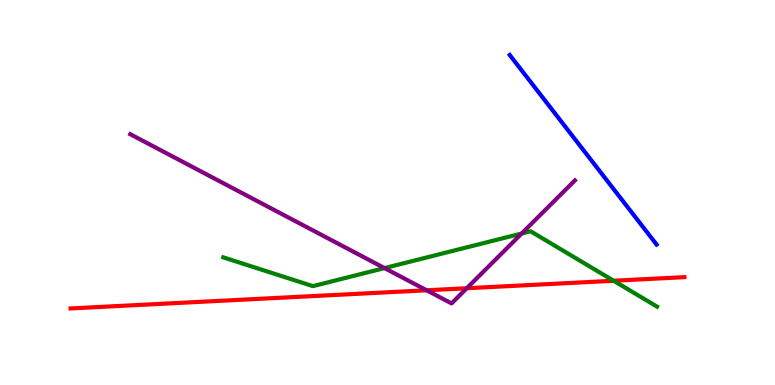[{'lines': ['blue', 'red'], 'intersections': []}, {'lines': ['green', 'red'], 'intersections': [{'x': 7.92, 'y': 2.71}]}, {'lines': ['purple', 'red'], 'intersections': [{'x': 5.51, 'y': 2.46}, {'x': 6.02, 'y': 2.51}]}, {'lines': ['blue', 'green'], 'intersections': []}, {'lines': ['blue', 'purple'], 'intersections': []}, {'lines': ['green', 'purple'], 'intersections': [{'x': 4.96, 'y': 3.04}, {'x': 6.73, 'y': 3.93}]}]